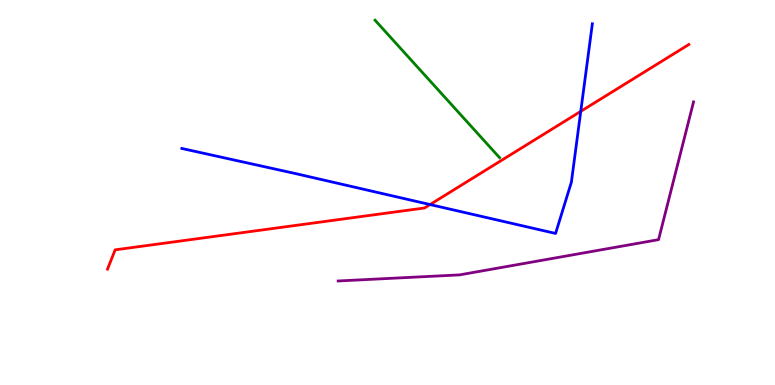[{'lines': ['blue', 'red'], 'intersections': [{'x': 5.55, 'y': 4.69}, {'x': 7.49, 'y': 7.11}]}, {'lines': ['green', 'red'], 'intersections': []}, {'lines': ['purple', 'red'], 'intersections': []}, {'lines': ['blue', 'green'], 'intersections': []}, {'lines': ['blue', 'purple'], 'intersections': []}, {'lines': ['green', 'purple'], 'intersections': []}]